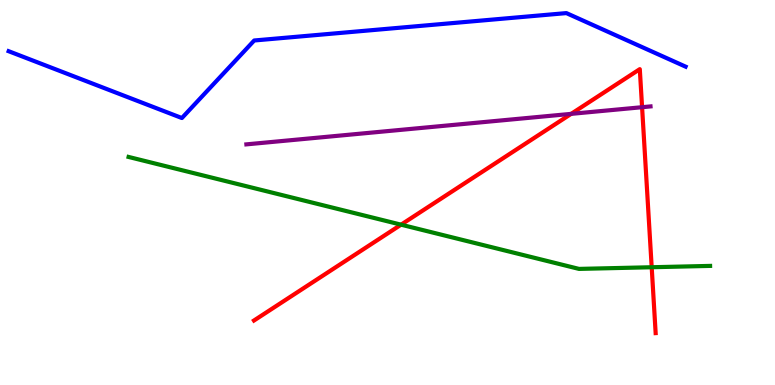[{'lines': ['blue', 'red'], 'intersections': []}, {'lines': ['green', 'red'], 'intersections': [{'x': 5.18, 'y': 4.16}, {'x': 8.41, 'y': 3.06}]}, {'lines': ['purple', 'red'], 'intersections': [{'x': 7.37, 'y': 7.04}, {'x': 8.28, 'y': 7.22}]}, {'lines': ['blue', 'green'], 'intersections': []}, {'lines': ['blue', 'purple'], 'intersections': []}, {'lines': ['green', 'purple'], 'intersections': []}]